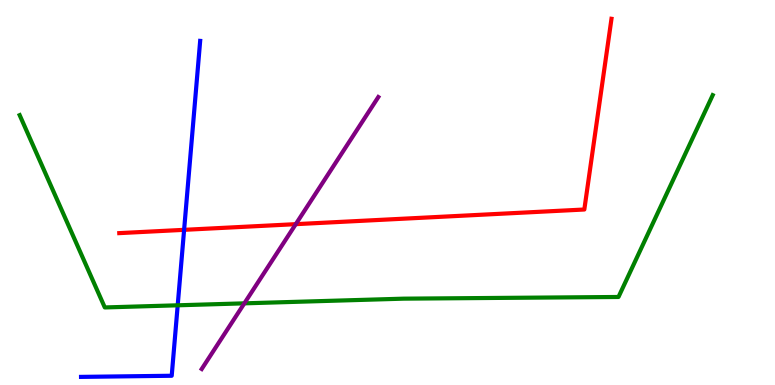[{'lines': ['blue', 'red'], 'intersections': [{'x': 2.38, 'y': 4.03}]}, {'lines': ['green', 'red'], 'intersections': []}, {'lines': ['purple', 'red'], 'intersections': [{'x': 3.82, 'y': 4.18}]}, {'lines': ['blue', 'green'], 'intersections': [{'x': 2.29, 'y': 2.07}]}, {'lines': ['blue', 'purple'], 'intersections': []}, {'lines': ['green', 'purple'], 'intersections': [{'x': 3.15, 'y': 2.12}]}]